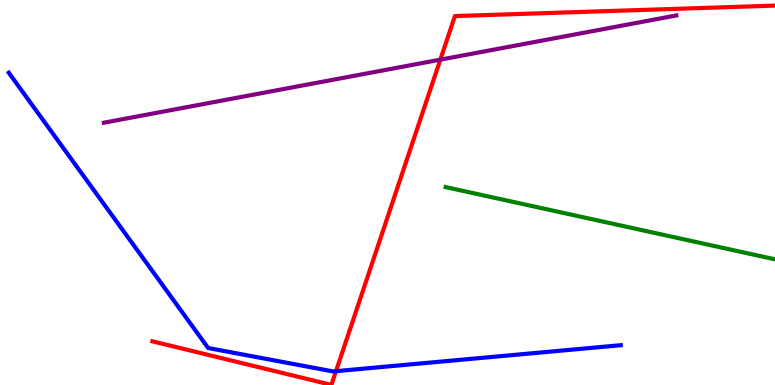[{'lines': ['blue', 'red'], 'intersections': [{'x': 4.34, 'y': 0.359}]}, {'lines': ['green', 'red'], 'intersections': []}, {'lines': ['purple', 'red'], 'intersections': [{'x': 5.68, 'y': 8.45}]}, {'lines': ['blue', 'green'], 'intersections': []}, {'lines': ['blue', 'purple'], 'intersections': []}, {'lines': ['green', 'purple'], 'intersections': []}]